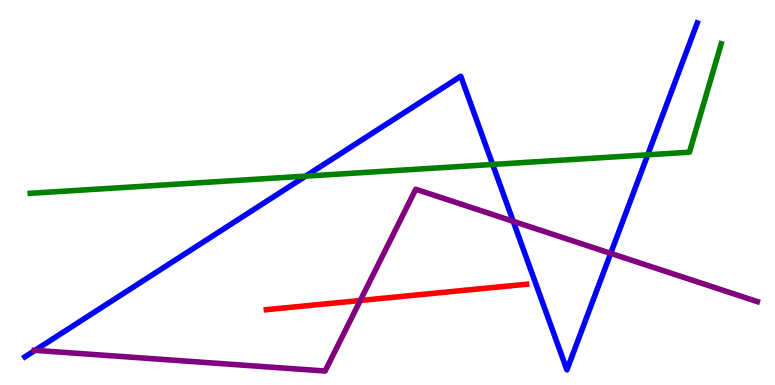[{'lines': ['blue', 'red'], 'intersections': []}, {'lines': ['green', 'red'], 'intersections': []}, {'lines': ['purple', 'red'], 'intersections': [{'x': 4.65, 'y': 2.19}]}, {'lines': ['blue', 'green'], 'intersections': [{'x': 3.94, 'y': 5.43}, {'x': 6.36, 'y': 5.73}, {'x': 8.36, 'y': 5.98}]}, {'lines': ['blue', 'purple'], 'intersections': [{'x': 0.452, 'y': 0.9}, {'x': 6.62, 'y': 4.25}, {'x': 7.88, 'y': 3.42}]}, {'lines': ['green', 'purple'], 'intersections': []}]